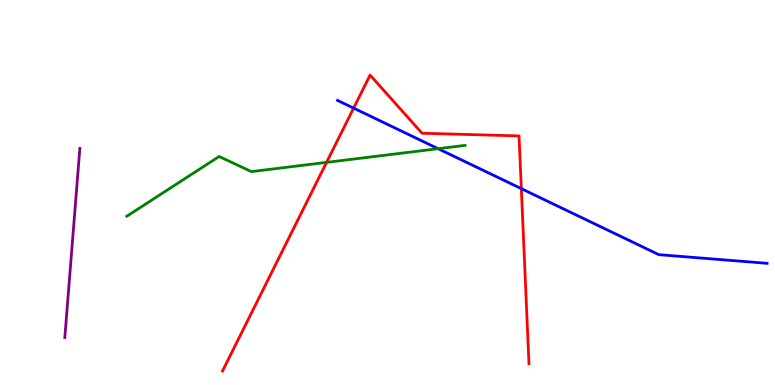[{'lines': ['blue', 'red'], 'intersections': [{'x': 4.56, 'y': 7.19}, {'x': 6.73, 'y': 5.1}]}, {'lines': ['green', 'red'], 'intersections': [{'x': 4.21, 'y': 5.78}]}, {'lines': ['purple', 'red'], 'intersections': []}, {'lines': ['blue', 'green'], 'intersections': [{'x': 5.65, 'y': 6.14}]}, {'lines': ['blue', 'purple'], 'intersections': []}, {'lines': ['green', 'purple'], 'intersections': []}]